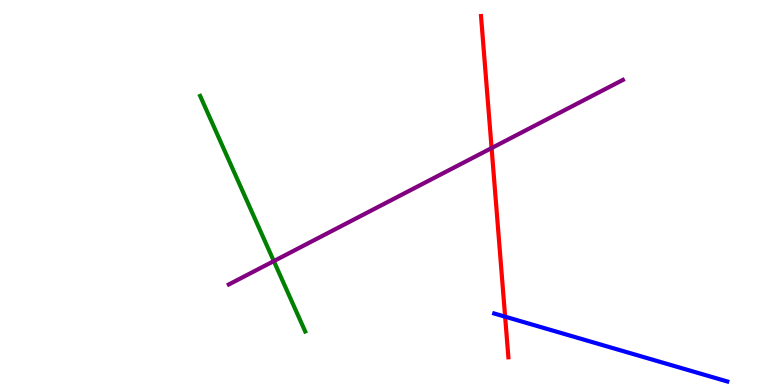[{'lines': ['blue', 'red'], 'intersections': [{'x': 6.52, 'y': 1.77}]}, {'lines': ['green', 'red'], 'intersections': []}, {'lines': ['purple', 'red'], 'intersections': [{'x': 6.34, 'y': 6.15}]}, {'lines': ['blue', 'green'], 'intersections': []}, {'lines': ['blue', 'purple'], 'intersections': []}, {'lines': ['green', 'purple'], 'intersections': [{'x': 3.53, 'y': 3.22}]}]